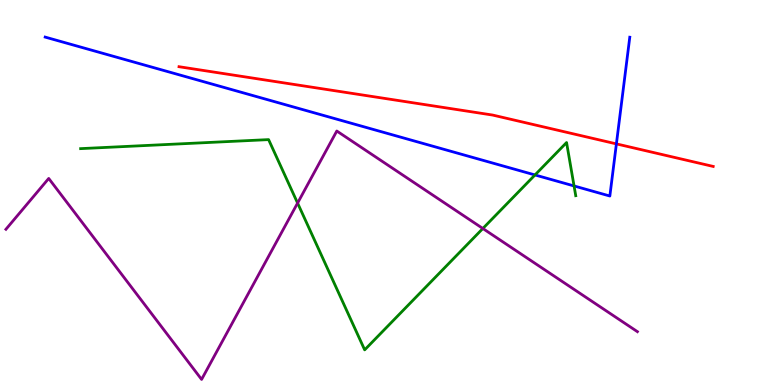[{'lines': ['blue', 'red'], 'intersections': [{'x': 7.95, 'y': 6.26}]}, {'lines': ['green', 'red'], 'intersections': []}, {'lines': ['purple', 'red'], 'intersections': []}, {'lines': ['blue', 'green'], 'intersections': [{'x': 6.9, 'y': 5.46}, {'x': 7.41, 'y': 5.17}]}, {'lines': ['blue', 'purple'], 'intersections': []}, {'lines': ['green', 'purple'], 'intersections': [{'x': 3.84, 'y': 4.73}, {'x': 6.23, 'y': 4.06}]}]